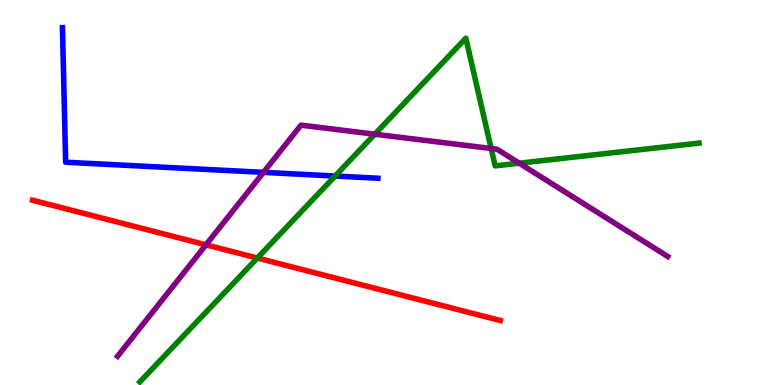[{'lines': ['blue', 'red'], 'intersections': []}, {'lines': ['green', 'red'], 'intersections': [{'x': 3.32, 'y': 3.3}]}, {'lines': ['purple', 'red'], 'intersections': [{'x': 2.66, 'y': 3.64}]}, {'lines': ['blue', 'green'], 'intersections': [{'x': 4.32, 'y': 5.43}]}, {'lines': ['blue', 'purple'], 'intersections': [{'x': 3.4, 'y': 5.52}]}, {'lines': ['green', 'purple'], 'intersections': [{'x': 4.84, 'y': 6.51}, {'x': 6.34, 'y': 6.14}, {'x': 6.7, 'y': 5.76}]}]